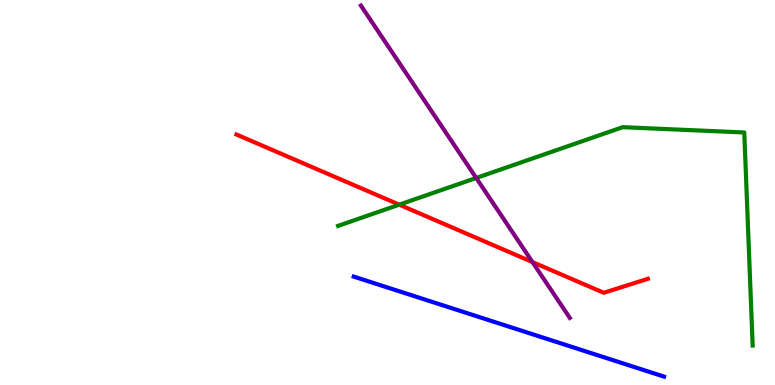[{'lines': ['blue', 'red'], 'intersections': []}, {'lines': ['green', 'red'], 'intersections': [{'x': 5.15, 'y': 4.68}]}, {'lines': ['purple', 'red'], 'intersections': [{'x': 6.87, 'y': 3.19}]}, {'lines': ['blue', 'green'], 'intersections': []}, {'lines': ['blue', 'purple'], 'intersections': []}, {'lines': ['green', 'purple'], 'intersections': [{'x': 6.14, 'y': 5.38}]}]